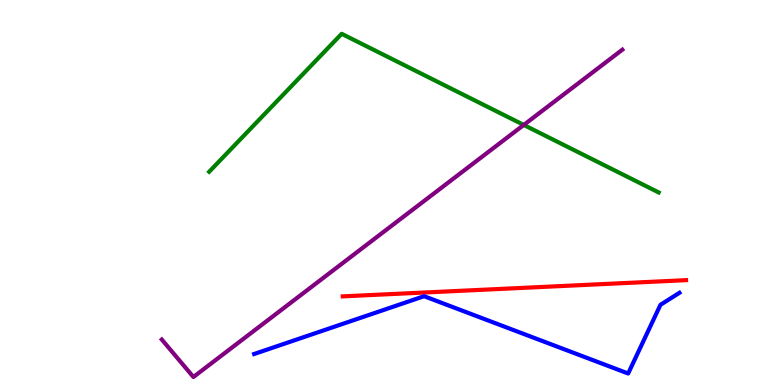[{'lines': ['blue', 'red'], 'intersections': []}, {'lines': ['green', 'red'], 'intersections': []}, {'lines': ['purple', 'red'], 'intersections': []}, {'lines': ['blue', 'green'], 'intersections': []}, {'lines': ['blue', 'purple'], 'intersections': []}, {'lines': ['green', 'purple'], 'intersections': [{'x': 6.76, 'y': 6.75}]}]